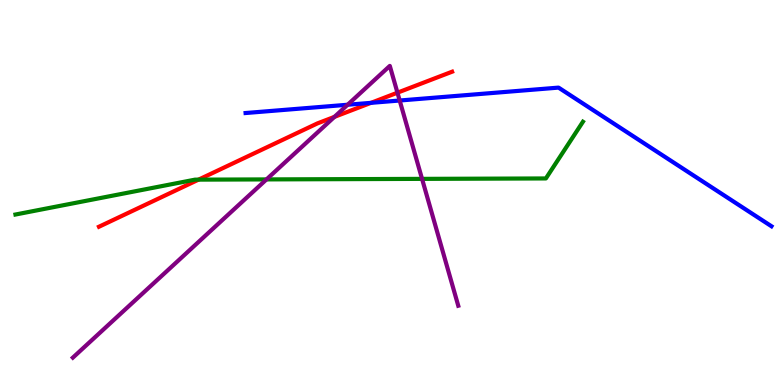[{'lines': ['blue', 'red'], 'intersections': [{'x': 4.79, 'y': 7.33}]}, {'lines': ['green', 'red'], 'intersections': [{'x': 2.56, 'y': 5.33}]}, {'lines': ['purple', 'red'], 'intersections': [{'x': 4.32, 'y': 6.96}, {'x': 5.13, 'y': 7.59}]}, {'lines': ['blue', 'green'], 'intersections': []}, {'lines': ['blue', 'purple'], 'intersections': [{'x': 4.49, 'y': 7.28}, {'x': 5.16, 'y': 7.39}]}, {'lines': ['green', 'purple'], 'intersections': [{'x': 3.44, 'y': 5.34}, {'x': 5.45, 'y': 5.35}]}]